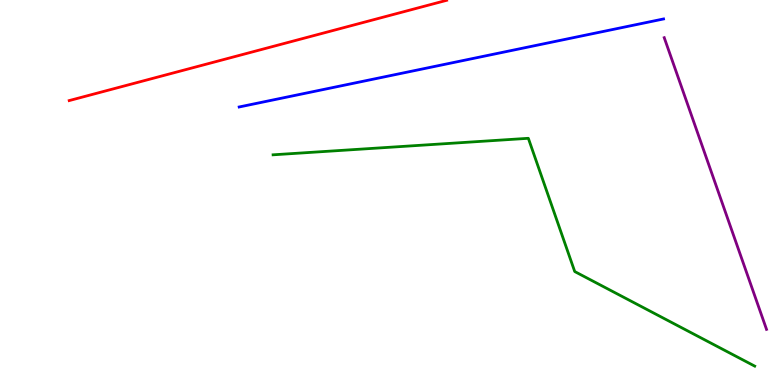[{'lines': ['blue', 'red'], 'intersections': []}, {'lines': ['green', 'red'], 'intersections': []}, {'lines': ['purple', 'red'], 'intersections': []}, {'lines': ['blue', 'green'], 'intersections': []}, {'lines': ['blue', 'purple'], 'intersections': []}, {'lines': ['green', 'purple'], 'intersections': []}]